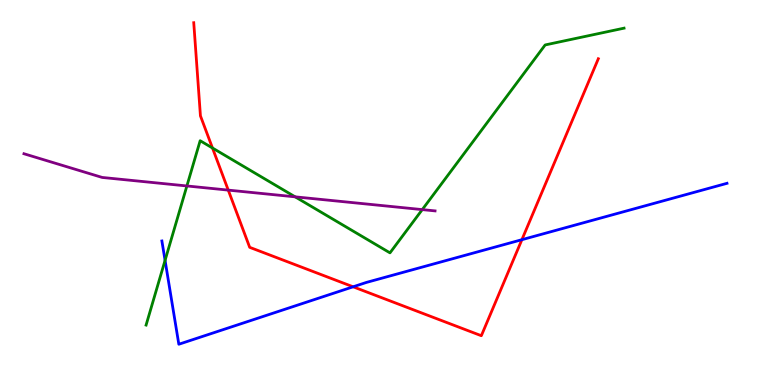[{'lines': ['blue', 'red'], 'intersections': [{'x': 4.56, 'y': 2.55}, {'x': 6.73, 'y': 3.77}]}, {'lines': ['green', 'red'], 'intersections': [{'x': 2.74, 'y': 6.16}]}, {'lines': ['purple', 'red'], 'intersections': [{'x': 2.95, 'y': 5.06}]}, {'lines': ['blue', 'green'], 'intersections': [{'x': 2.13, 'y': 3.24}]}, {'lines': ['blue', 'purple'], 'intersections': []}, {'lines': ['green', 'purple'], 'intersections': [{'x': 2.41, 'y': 5.17}, {'x': 3.81, 'y': 4.89}, {'x': 5.45, 'y': 4.56}]}]